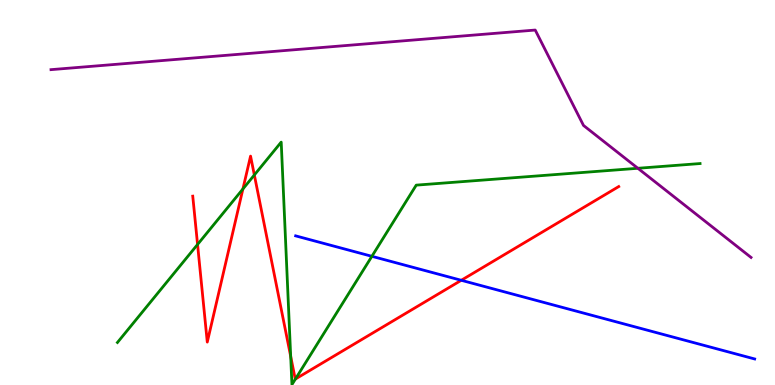[{'lines': ['blue', 'red'], 'intersections': [{'x': 5.95, 'y': 2.72}]}, {'lines': ['green', 'red'], 'intersections': [{'x': 2.55, 'y': 3.65}, {'x': 3.13, 'y': 5.09}, {'x': 3.28, 'y': 5.46}, {'x': 3.75, 'y': 0.743}, {'x': 3.81, 'y': 0.155}]}, {'lines': ['purple', 'red'], 'intersections': []}, {'lines': ['blue', 'green'], 'intersections': [{'x': 4.8, 'y': 3.34}]}, {'lines': ['blue', 'purple'], 'intersections': []}, {'lines': ['green', 'purple'], 'intersections': [{'x': 8.23, 'y': 5.63}]}]